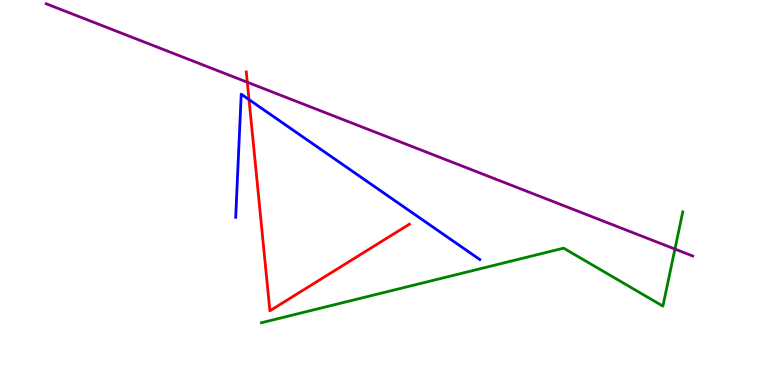[{'lines': ['blue', 'red'], 'intersections': [{'x': 3.21, 'y': 7.41}]}, {'lines': ['green', 'red'], 'intersections': []}, {'lines': ['purple', 'red'], 'intersections': [{'x': 3.19, 'y': 7.86}]}, {'lines': ['blue', 'green'], 'intersections': []}, {'lines': ['blue', 'purple'], 'intersections': []}, {'lines': ['green', 'purple'], 'intersections': [{'x': 8.71, 'y': 3.53}]}]